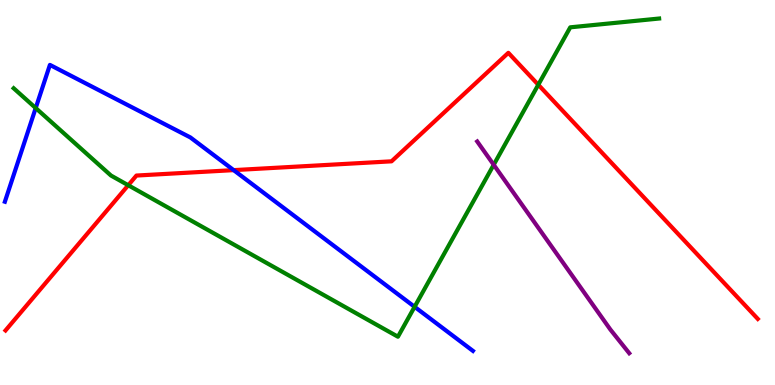[{'lines': ['blue', 'red'], 'intersections': [{'x': 3.01, 'y': 5.58}]}, {'lines': ['green', 'red'], 'intersections': [{'x': 1.65, 'y': 5.19}, {'x': 6.95, 'y': 7.8}]}, {'lines': ['purple', 'red'], 'intersections': []}, {'lines': ['blue', 'green'], 'intersections': [{'x': 0.461, 'y': 7.19}, {'x': 5.35, 'y': 2.03}]}, {'lines': ['blue', 'purple'], 'intersections': []}, {'lines': ['green', 'purple'], 'intersections': [{'x': 6.37, 'y': 5.72}]}]